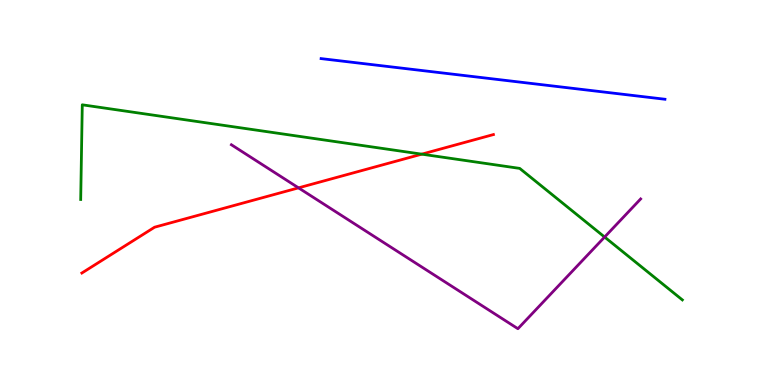[{'lines': ['blue', 'red'], 'intersections': []}, {'lines': ['green', 'red'], 'intersections': [{'x': 5.44, 'y': 6.0}]}, {'lines': ['purple', 'red'], 'intersections': [{'x': 3.85, 'y': 5.12}]}, {'lines': ['blue', 'green'], 'intersections': []}, {'lines': ['blue', 'purple'], 'intersections': []}, {'lines': ['green', 'purple'], 'intersections': [{'x': 7.8, 'y': 3.84}]}]